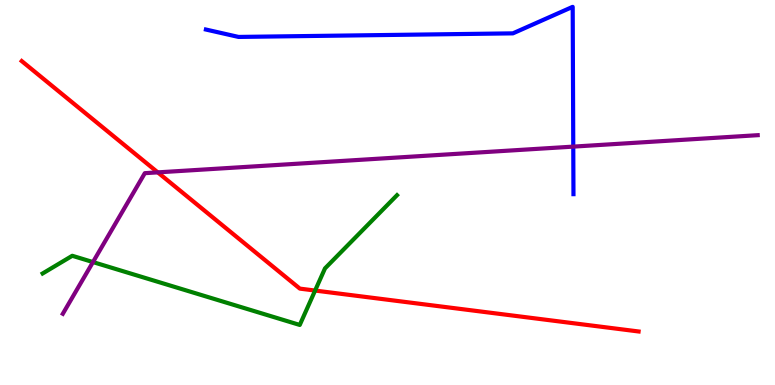[{'lines': ['blue', 'red'], 'intersections': []}, {'lines': ['green', 'red'], 'intersections': [{'x': 4.07, 'y': 2.45}]}, {'lines': ['purple', 'red'], 'intersections': [{'x': 2.04, 'y': 5.52}]}, {'lines': ['blue', 'green'], 'intersections': []}, {'lines': ['blue', 'purple'], 'intersections': [{'x': 7.4, 'y': 6.19}]}, {'lines': ['green', 'purple'], 'intersections': [{'x': 1.2, 'y': 3.19}]}]